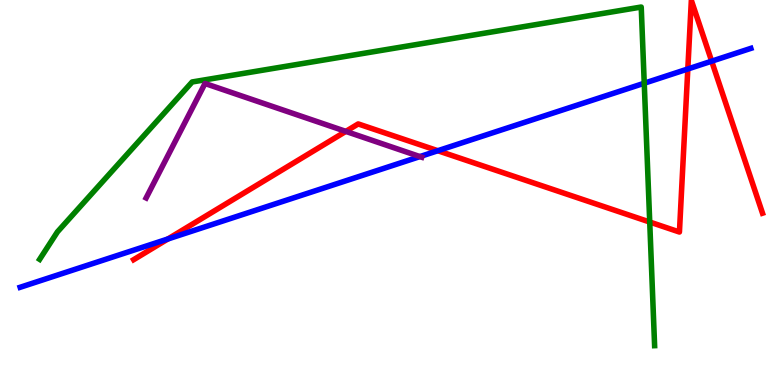[{'lines': ['blue', 'red'], 'intersections': [{'x': 2.17, 'y': 3.79}, {'x': 5.65, 'y': 6.09}, {'x': 8.88, 'y': 8.21}, {'x': 9.18, 'y': 8.41}]}, {'lines': ['green', 'red'], 'intersections': [{'x': 8.38, 'y': 4.23}]}, {'lines': ['purple', 'red'], 'intersections': [{'x': 4.46, 'y': 6.59}]}, {'lines': ['blue', 'green'], 'intersections': [{'x': 8.31, 'y': 7.84}]}, {'lines': ['blue', 'purple'], 'intersections': [{'x': 5.42, 'y': 5.93}]}, {'lines': ['green', 'purple'], 'intersections': []}]